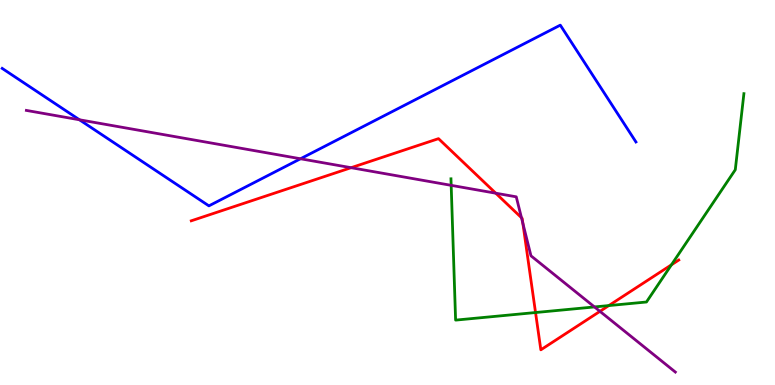[{'lines': ['blue', 'red'], 'intersections': []}, {'lines': ['green', 'red'], 'intersections': [{'x': 6.91, 'y': 1.88}, {'x': 7.86, 'y': 2.06}, {'x': 8.66, 'y': 3.12}]}, {'lines': ['purple', 'red'], 'intersections': [{'x': 4.53, 'y': 5.64}, {'x': 6.4, 'y': 4.98}, {'x': 6.73, 'y': 4.35}, {'x': 6.75, 'y': 4.2}, {'x': 7.74, 'y': 1.91}]}, {'lines': ['blue', 'green'], 'intersections': []}, {'lines': ['blue', 'purple'], 'intersections': [{'x': 1.03, 'y': 6.89}, {'x': 3.88, 'y': 5.88}]}, {'lines': ['green', 'purple'], 'intersections': [{'x': 5.82, 'y': 5.19}, {'x': 7.67, 'y': 2.03}]}]